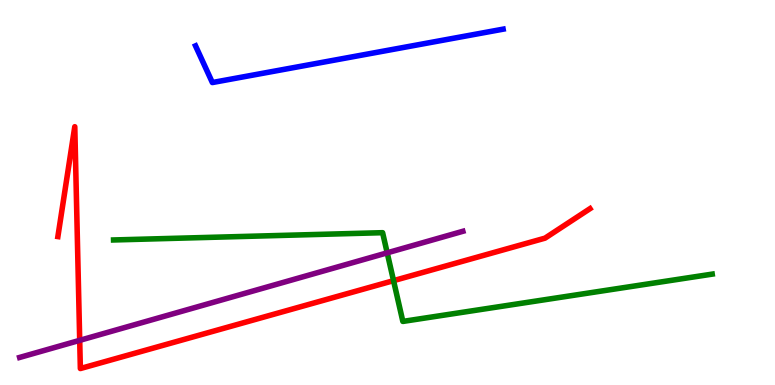[{'lines': ['blue', 'red'], 'intersections': []}, {'lines': ['green', 'red'], 'intersections': [{'x': 5.08, 'y': 2.71}]}, {'lines': ['purple', 'red'], 'intersections': [{'x': 1.03, 'y': 1.16}]}, {'lines': ['blue', 'green'], 'intersections': []}, {'lines': ['blue', 'purple'], 'intersections': []}, {'lines': ['green', 'purple'], 'intersections': [{'x': 5.0, 'y': 3.43}]}]